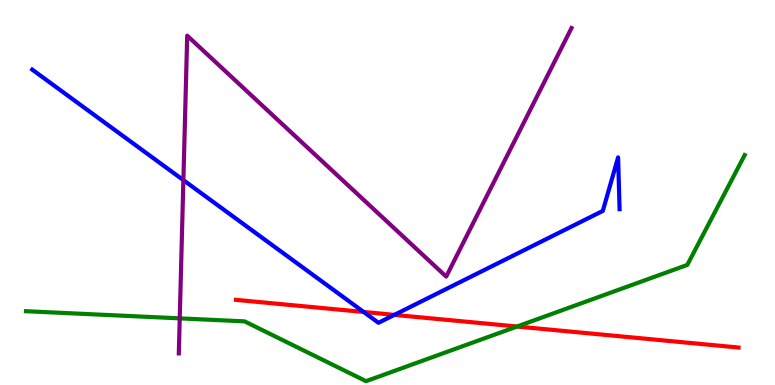[{'lines': ['blue', 'red'], 'intersections': [{'x': 4.69, 'y': 1.9}, {'x': 5.09, 'y': 1.82}]}, {'lines': ['green', 'red'], 'intersections': [{'x': 6.67, 'y': 1.52}]}, {'lines': ['purple', 'red'], 'intersections': []}, {'lines': ['blue', 'green'], 'intersections': []}, {'lines': ['blue', 'purple'], 'intersections': [{'x': 2.37, 'y': 5.32}]}, {'lines': ['green', 'purple'], 'intersections': [{'x': 2.32, 'y': 1.73}]}]